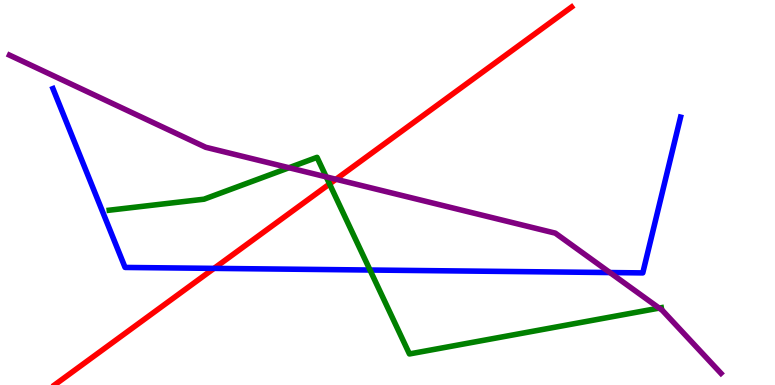[{'lines': ['blue', 'red'], 'intersections': [{'x': 2.76, 'y': 3.03}]}, {'lines': ['green', 'red'], 'intersections': [{'x': 4.25, 'y': 5.22}]}, {'lines': ['purple', 'red'], 'intersections': [{'x': 4.33, 'y': 5.34}]}, {'lines': ['blue', 'green'], 'intersections': [{'x': 4.77, 'y': 2.99}]}, {'lines': ['blue', 'purple'], 'intersections': [{'x': 7.87, 'y': 2.92}]}, {'lines': ['green', 'purple'], 'intersections': [{'x': 3.73, 'y': 5.64}, {'x': 4.21, 'y': 5.41}, {'x': 8.51, 'y': 2.0}]}]